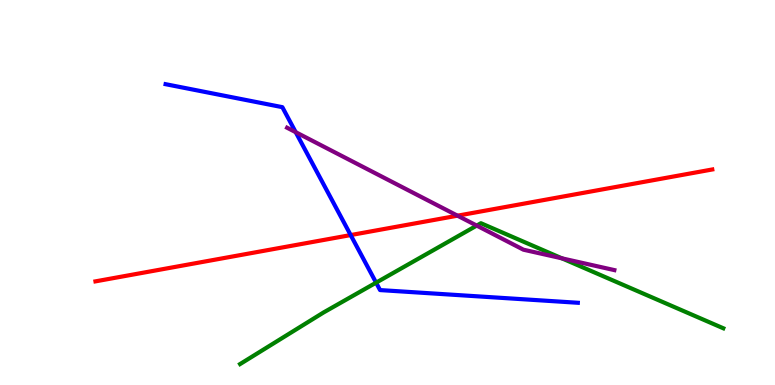[{'lines': ['blue', 'red'], 'intersections': [{'x': 4.52, 'y': 3.89}]}, {'lines': ['green', 'red'], 'intersections': []}, {'lines': ['purple', 'red'], 'intersections': [{'x': 5.9, 'y': 4.4}]}, {'lines': ['blue', 'green'], 'intersections': [{'x': 4.85, 'y': 2.66}]}, {'lines': ['blue', 'purple'], 'intersections': [{'x': 3.82, 'y': 6.57}]}, {'lines': ['green', 'purple'], 'intersections': [{'x': 6.15, 'y': 4.14}, {'x': 7.25, 'y': 3.29}]}]